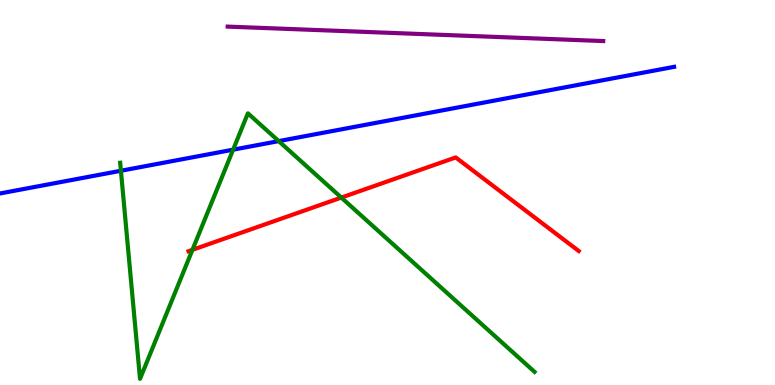[{'lines': ['blue', 'red'], 'intersections': []}, {'lines': ['green', 'red'], 'intersections': [{'x': 2.48, 'y': 3.51}, {'x': 4.4, 'y': 4.87}]}, {'lines': ['purple', 'red'], 'intersections': []}, {'lines': ['blue', 'green'], 'intersections': [{'x': 1.56, 'y': 5.56}, {'x': 3.01, 'y': 6.11}, {'x': 3.6, 'y': 6.33}]}, {'lines': ['blue', 'purple'], 'intersections': []}, {'lines': ['green', 'purple'], 'intersections': []}]